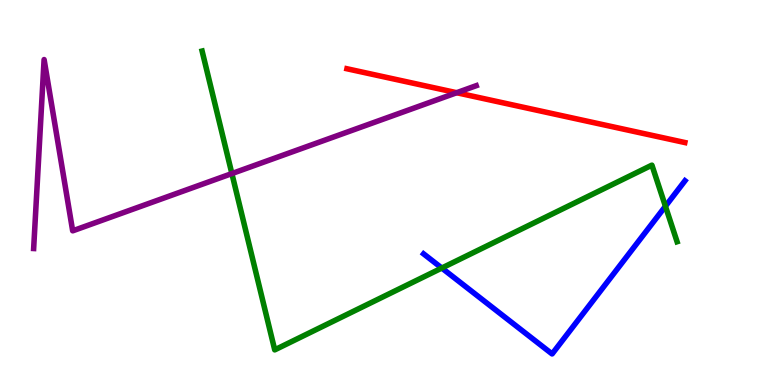[{'lines': ['blue', 'red'], 'intersections': []}, {'lines': ['green', 'red'], 'intersections': []}, {'lines': ['purple', 'red'], 'intersections': [{'x': 5.89, 'y': 7.59}]}, {'lines': ['blue', 'green'], 'intersections': [{'x': 5.7, 'y': 3.04}, {'x': 8.59, 'y': 4.64}]}, {'lines': ['blue', 'purple'], 'intersections': []}, {'lines': ['green', 'purple'], 'intersections': [{'x': 2.99, 'y': 5.49}]}]